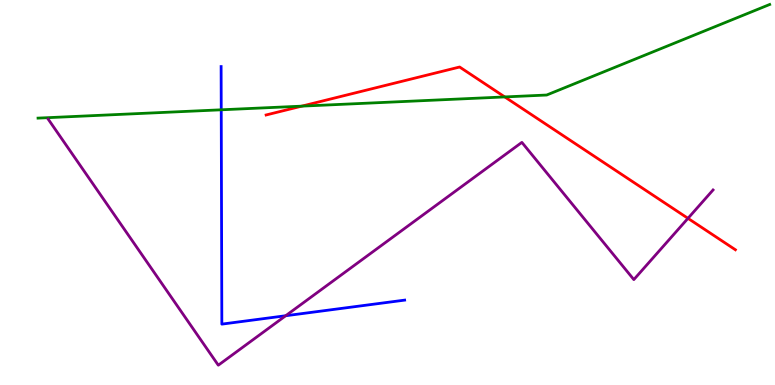[{'lines': ['blue', 'red'], 'intersections': []}, {'lines': ['green', 'red'], 'intersections': [{'x': 3.89, 'y': 7.24}, {'x': 6.51, 'y': 7.48}]}, {'lines': ['purple', 'red'], 'intersections': [{'x': 8.88, 'y': 4.33}]}, {'lines': ['blue', 'green'], 'intersections': [{'x': 2.85, 'y': 7.15}]}, {'lines': ['blue', 'purple'], 'intersections': [{'x': 3.69, 'y': 1.8}]}, {'lines': ['green', 'purple'], 'intersections': []}]